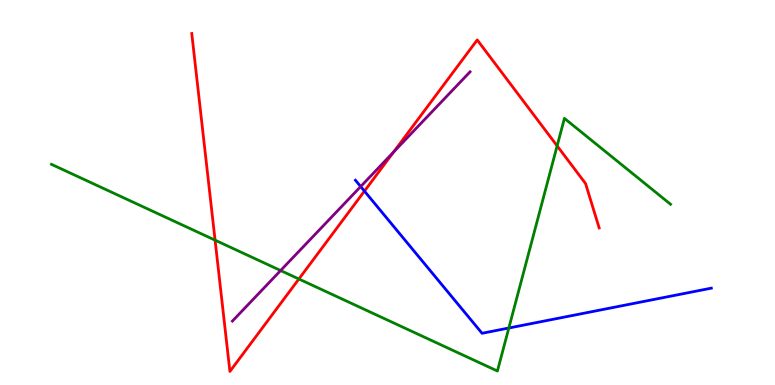[{'lines': ['blue', 'red'], 'intersections': [{'x': 4.7, 'y': 5.04}]}, {'lines': ['green', 'red'], 'intersections': [{'x': 2.78, 'y': 3.76}, {'x': 3.86, 'y': 2.75}, {'x': 7.19, 'y': 6.21}]}, {'lines': ['purple', 'red'], 'intersections': [{'x': 5.08, 'y': 6.05}]}, {'lines': ['blue', 'green'], 'intersections': [{'x': 6.57, 'y': 1.48}]}, {'lines': ['blue', 'purple'], 'intersections': [{'x': 4.65, 'y': 5.15}]}, {'lines': ['green', 'purple'], 'intersections': [{'x': 3.62, 'y': 2.97}]}]